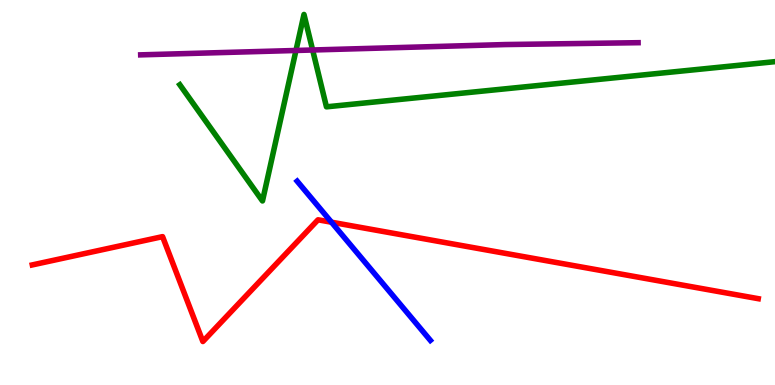[{'lines': ['blue', 'red'], 'intersections': [{'x': 4.28, 'y': 4.23}]}, {'lines': ['green', 'red'], 'intersections': []}, {'lines': ['purple', 'red'], 'intersections': []}, {'lines': ['blue', 'green'], 'intersections': []}, {'lines': ['blue', 'purple'], 'intersections': []}, {'lines': ['green', 'purple'], 'intersections': [{'x': 3.82, 'y': 8.69}, {'x': 4.03, 'y': 8.7}]}]